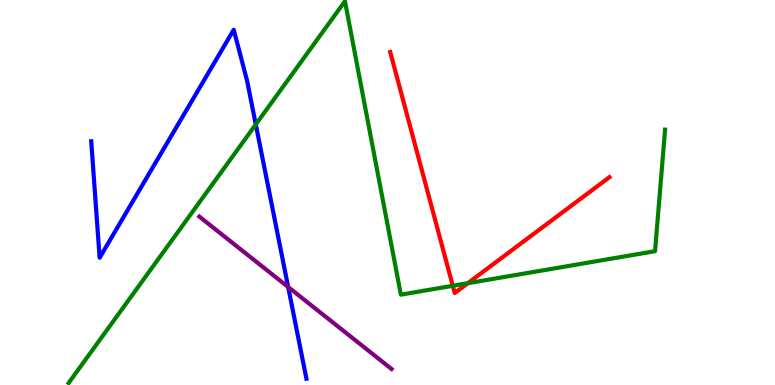[{'lines': ['blue', 'red'], 'intersections': []}, {'lines': ['green', 'red'], 'intersections': [{'x': 5.84, 'y': 2.58}, {'x': 6.04, 'y': 2.64}]}, {'lines': ['purple', 'red'], 'intersections': []}, {'lines': ['blue', 'green'], 'intersections': [{'x': 3.3, 'y': 6.77}]}, {'lines': ['blue', 'purple'], 'intersections': [{'x': 3.72, 'y': 2.54}]}, {'lines': ['green', 'purple'], 'intersections': []}]